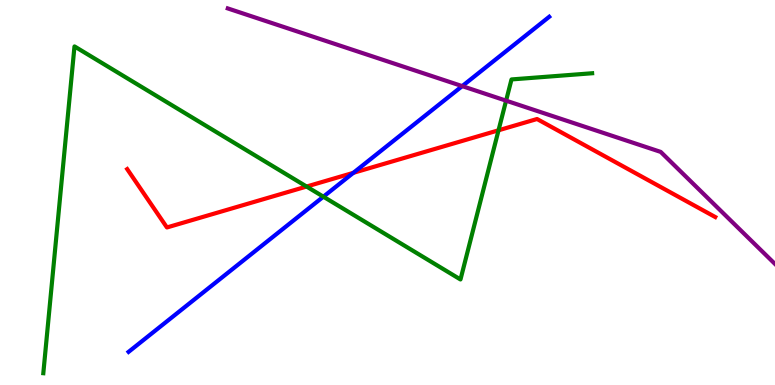[{'lines': ['blue', 'red'], 'intersections': [{'x': 4.56, 'y': 5.51}]}, {'lines': ['green', 'red'], 'intersections': [{'x': 3.96, 'y': 5.15}, {'x': 6.43, 'y': 6.62}]}, {'lines': ['purple', 'red'], 'intersections': []}, {'lines': ['blue', 'green'], 'intersections': [{'x': 4.17, 'y': 4.89}]}, {'lines': ['blue', 'purple'], 'intersections': [{'x': 5.96, 'y': 7.76}]}, {'lines': ['green', 'purple'], 'intersections': [{'x': 6.53, 'y': 7.39}]}]